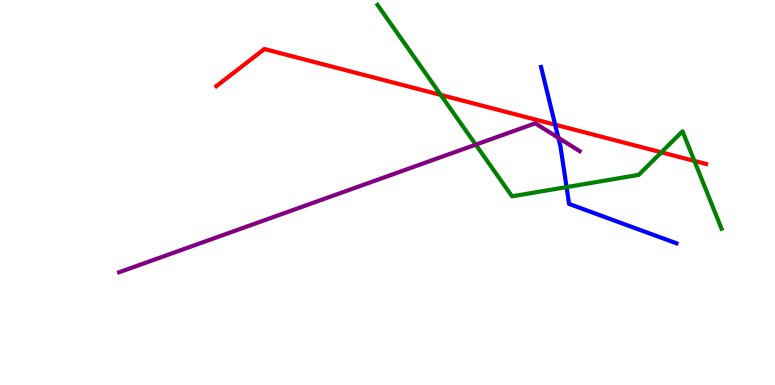[{'lines': ['blue', 'red'], 'intersections': [{'x': 7.16, 'y': 6.76}]}, {'lines': ['green', 'red'], 'intersections': [{'x': 5.69, 'y': 7.53}, {'x': 8.53, 'y': 6.04}, {'x': 8.96, 'y': 5.82}]}, {'lines': ['purple', 'red'], 'intersections': []}, {'lines': ['blue', 'green'], 'intersections': [{'x': 7.31, 'y': 5.14}]}, {'lines': ['blue', 'purple'], 'intersections': [{'x': 7.2, 'y': 6.42}]}, {'lines': ['green', 'purple'], 'intersections': [{'x': 6.14, 'y': 6.24}]}]